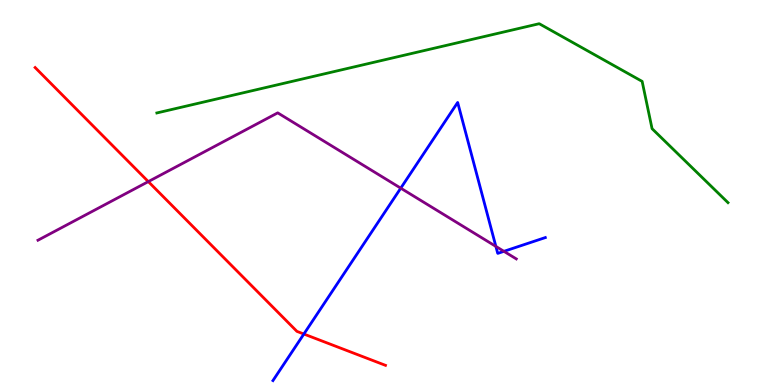[{'lines': ['blue', 'red'], 'intersections': [{'x': 3.92, 'y': 1.32}]}, {'lines': ['green', 'red'], 'intersections': []}, {'lines': ['purple', 'red'], 'intersections': [{'x': 1.91, 'y': 5.28}]}, {'lines': ['blue', 'green'], 'intersections': []}, {'lines': ['blue', 'purple'], 'intersections': [{'x': 5.17, 'y': 5.11}, {'x': 6.4, 'y': 3.6}, {'x': 6.5, 'y': 3.47}]}, {'lines': ['green', 'purple'], 'intersections': []}]